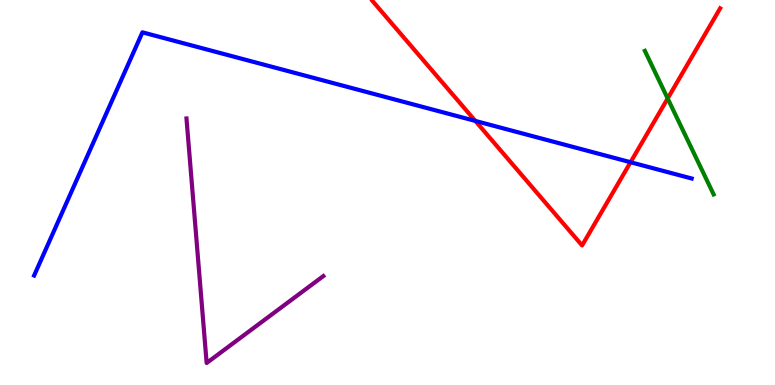[{'lines': ['blue', 'red'], 'intersections': [{'x': 6.13, 'y': 6.86}, {'x': 8.14, 'y': 5.79}]}, {'lines': ['green', 'red'], 'intersections': [{'x': 8.62, 'y': 7.44}]}, {'lines': ['purple', 'red'], 'intersections': []}, {'lines': ['blue', 'green'], 'intersections': []}, {'lines': ['blue', 'purple'], 'intersections': []}, {'lines': ['green', 'purple'], 'intersections': []}]